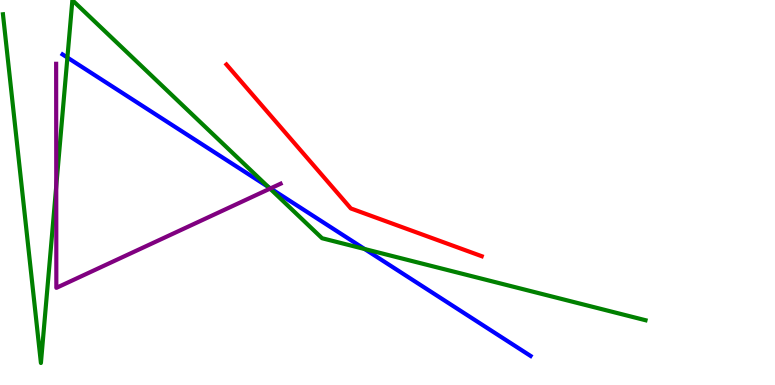[{'lines': ['blue', 'red'], 'intersections': []}, {'lines': ['green', 'red'], 'intersections': []}, {'lines': ['purple', 'red'], 'intersections': []}, {'lines': ['blue', 'green'], 'intersections': [{'x': 0.87, 'y': 8.51}, {'x': 3.46, 'y': 5.14}, {'x': 4.7, 'y': 3.53}]}, {'lines': ['blue', 'purple'], 'intersections': [{'x': 3.49, 'y': 5.11}]}, {'lines': ['green', 'purple'], 'intersections': [{'x': 0.726, 'y': 5.16}, {'x': 3.48, 'y': 5.1}]}]